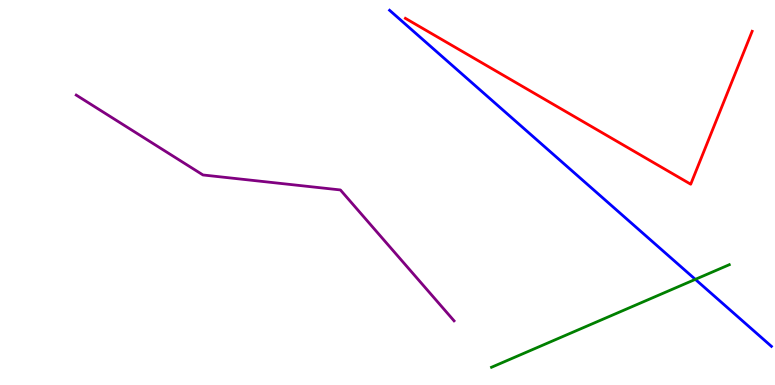[{'lines': ['blue', 'red'], 'intersections': []}, {'lines': ['green', 'red'], 'intersections': []}, {'lines': ['purple', 'red'], 'intersections': []}, {'lines': ['blue', 'green'], 'intersections': [{'x': 8.97, 'y': 2.74}]}, {'lines': ['blue', 'purple'], 'intersections': []}, {'lines': ['green', 'purple'], 'intersections': []}]